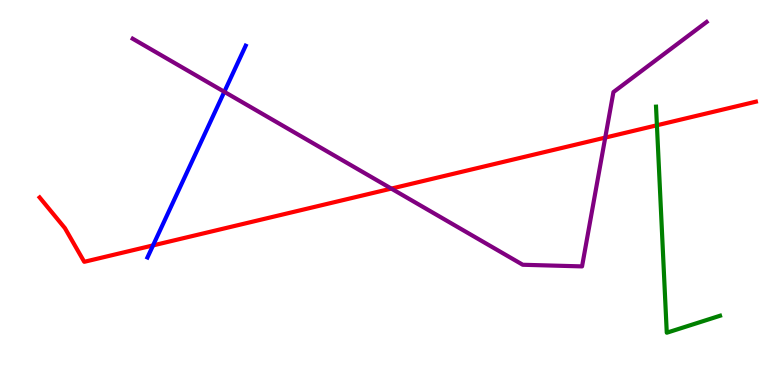[{'lines': ['blue', 'red'], 'intersections': [{'x': 1.97, 'y': 3.63}]}, {'lines': ['green', 'red'], 'intersections': [{'x': 8.48, 'y': 6.75}]}, {'lines': ['purple', 'red'], 'intersections': [{'x': 5.05, 'y': 5.1}, {'x': 7.81, 'y': 6.43}]}, {'lines': ['blue', 'green'], 'intersections': []}, {'lines': ['blue', 'purple'], 'intersections': [{'x': 2.89, 'y': 7.62}]}, {'lines': ['green', 'purple'], 'intersections': []}]